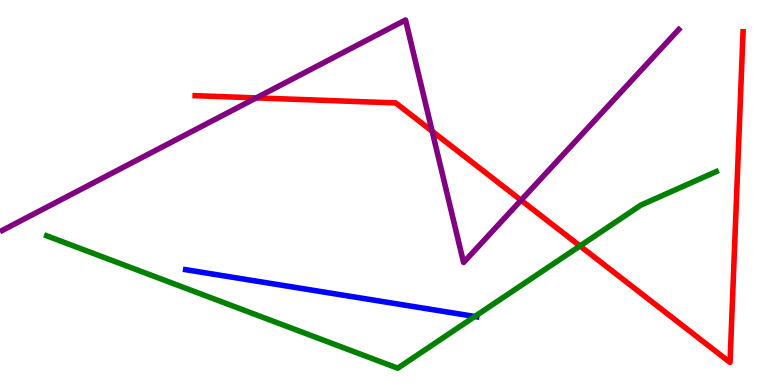[{'lines': ['blue', 'red'], 'intersections': []}, {'lines': ['green', 'red'], 'intersections': [{'x': 7.48, 'y': 3.61}]}, {'lines': ['purple', 'red'], 'intersections': [{'x': 3.31, 'y': 7.46}, {'x': 5.58, 'y': 6.59}, {'x': 6.72, 'y': 4.8}]}, {'lines': ['blue', 'green'], 'intersections': [{'x': 6.13, 'y': 1.78}]}, {'lines': ['blue', 'purple'], 'intersections': []}, {'lines': ['green', 'purple'], 'intersections': []}]